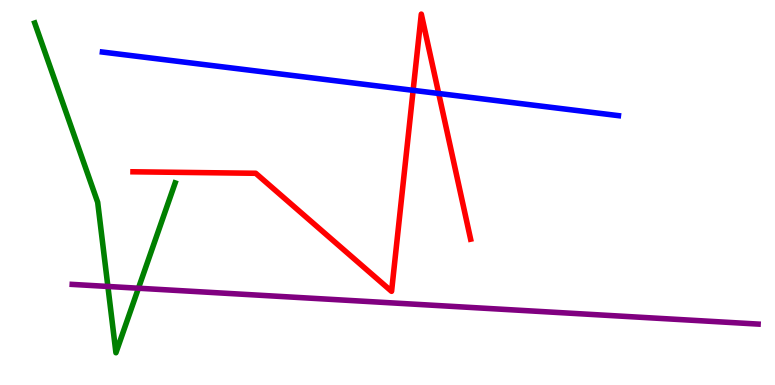[{'lines': ['blue', 'red'], 'intersections': [{'x': 5.33, 'y': 7.65}, {'x': 5.66, 'y': 7.57}]}, {'lines': ['green', 'red'], 'intersections': []}, {'lines': ['purple', 'red'], 'intersections': []}, {'lines': ['blue', 'green'], 'intersections': []}, {'lines': ['blue', 'purple'], 'intersections': []}, {'lines': ['green', 'purple'], 'intersections': [{'x': 1.39, 'y': 2.56}, {'x': 1.79, 'y': 2.51}]}]